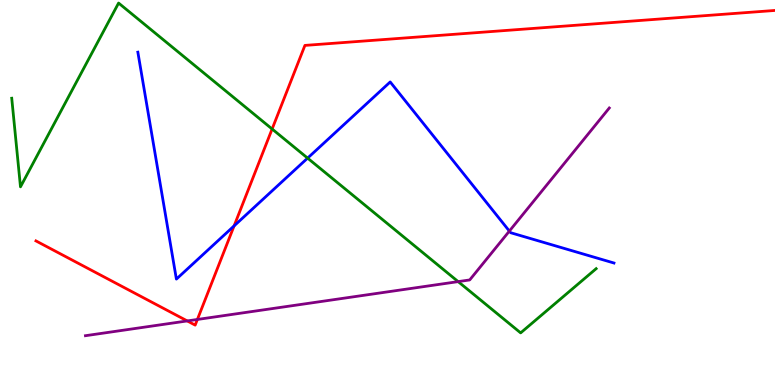[{'lines': ['blue', 'red'], 'intersections': [{'x': 3.02, 'y': 4.13}]}, {'lines': ['green', 'red'], 'intersections': [{'x': 3.51, 'y': 6.65}]}, {'lines': ['purple', 'red'], 'intersections': [{'x': 2.42, 'y': 1.66}, {'x': 2.55, 'y': 1.7}]}, {'lines': ['blue', 'green'], 'intersections': [{'x': 3.97, 'y': 5.89}]}, {'lines': ['blue', 'purple'], 'intersections': [{'x': 6.57, 'y': 4.0}]}, {'lines': ['green', 'purple'], 'intersections': [{'x': 5.91, 'y': 2.69}]}]